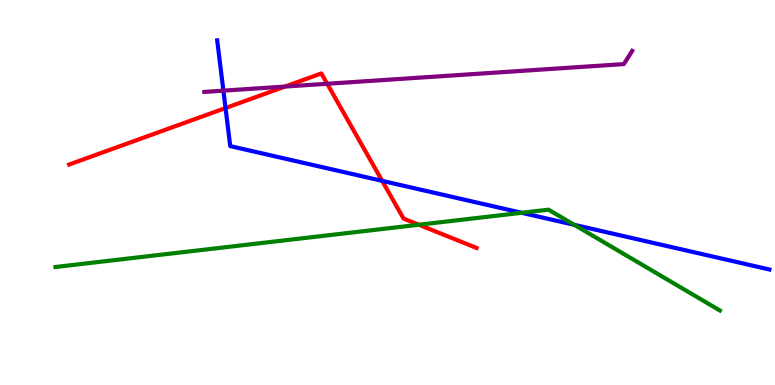[{'lines': ['blue', 'red'], 'intersections': [{'x': 2.91, 'y': 7.19}, {'x': 4.93, 'y': 5.3}]}, {'lines': ['green', 'red'], 'intersections': [{'x': 5.4, 'y': 4.16}]}, {'lines': ['purple', 'red'], 'intersections': [{'x': 3.68, 'y': 7.75}, {'x': 4.22, 'y': 7.82}]}, {'lines': ['blue', 'green'], 'intersections': [{'x': 6.73, 'y': 4.47}, {'x': 7.41, 'y': 4.16}]}, {'lines': ['blue', 'purple'], 'intersections': [{'x': 2.88, 'y': 7.65}]}, {'lines': ['green', 'purple'], 'intersections': []}]